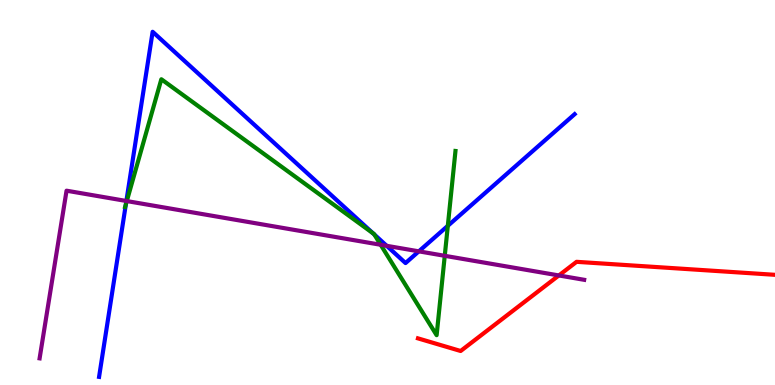[{'lines': ['blue', 'red'], 'intersections': []}, {'lines': ['green', 'red'], 'intersections': []}, {'lines': ['purple', 'red'], 'intersections': [{'x': 7.21, 'y': 2.85}]}, {'lines': ['blue', 'green'], 'intersections': [{'x': 1.62, 'y': 4.69}, {'x': 4.81, 'y': 3.94}, {'x': 4.83, 'y': 3.91}, {'x': 5.78, 'y': 4.13}]}, {'lines': ['blue', 'purple'], 'intersections': [{'x': 1.63, 'y': 4.78}, {'x': 4.99, 'y': 3.62}, {'x': 5.4, 'y': 3.47}]}, {'lines': ['green', 'purple'], 'intersections': [{'x': 1.64, 'y': 4.78}, {'x': 4.91, 'y': 3.64}, {'x': 5.74, 'y': 3.36}]}]